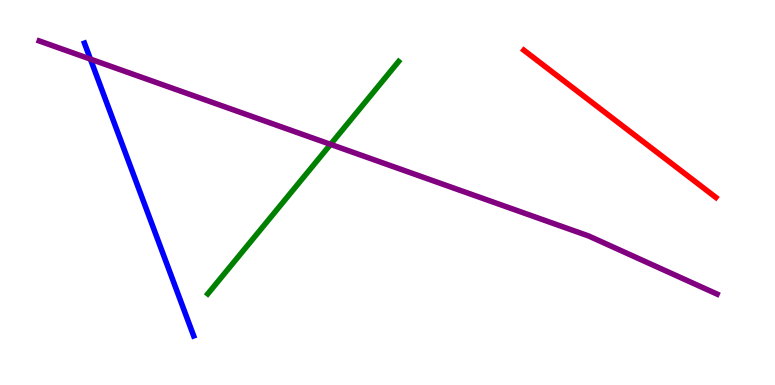[{'lines': ['blue', 'red'], 'intersections': []}, {'lines': ['green', 'red'], 'intersections': []}, {'lines': ['purple', 'red'], 'intersections': []}, {'lines': ['blue', 'green'], 'intersections': []}, {'lines': ['blue', 'purple'], 'intersections': [{'x': 1.17, 'y': 8.46}]}, {'lines': ['green', 'purple'], 'intersections': [{'x': 4.27, 'y': 6.25}]}]